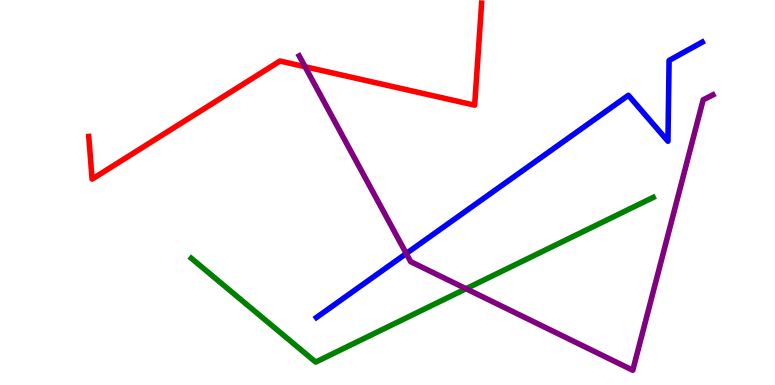[{'lines': ['blue', 'red'], 'intersections': []}, {'lines': ['green', 'red'], 'intersections': []}, {'lines': ['purple', 'red'], 'intersections': [{'x': 3.94, 'y': 8.27}]}, {'lines': ['blue', 'green'], 'intersections': []}, {'lines': ['blue', 'purple'], 'intersections': [{'x': 5.24, 'y': 3.41}]}, {'lines': ['green', 'purple'], 'intersections': [{'x': 6.01, 'y': 2.5}]}]